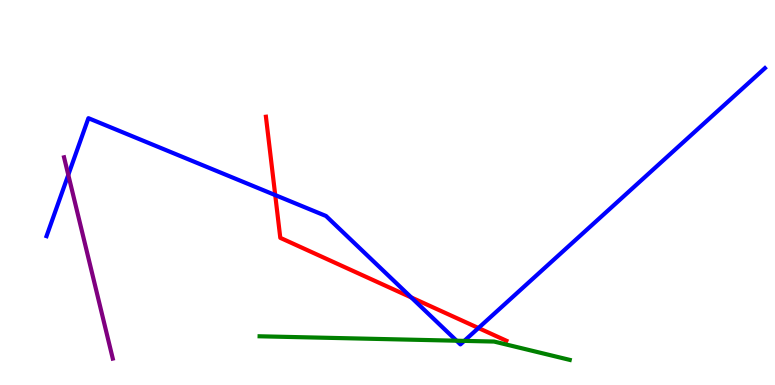[{'lines': ['blue', 'red'], 'intersections': [{'x': 3.55, 'y': 4.93}, {'x': 5.31, 'y': 2.27}, {'x': 6.17, 'y': 1.48}]}, {'lines': ['green', 'red'], 'intersections': []}, {'lines': ['purple', 'red'], 'intersections': []}, {'lines': ['blue', 'green'], 'intersections': [{'x': 5.89, 'y': 1.15}, {'x': 5.99, 'y': 1.15}]}, {'lines': ['blue', 'purple'], 'intersections': [{'x': 0.881, 'y': 5.46}]}, {'lines': ['green', 'purple'], 'intersections': []}]